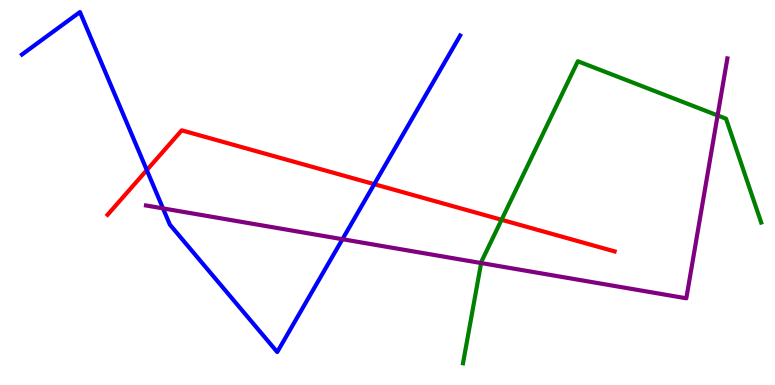[{'lines': ['blue', 'red'], 'intersections': [{'x': 1.89, 'y': 5.58}, {'x': 4.83, 'y': 5.22}]}, {'lines': ['green', 'red'], 'intersections': [{'x': 6.47, 'y': 4.29}]}, {'lines': ['purple', 'red'], 'intersections': []}, {'lines': ['blue', 'green'], 'intersections': []}, {'lines': ['blue', 'purple'], 'intersections': [{'x': 2.1, 'y': 4.59}, {'x': 4.42, 'y': 3.79}]}, {'lines': ['green', 'purple'], 'intersections': [{'x': 6.21, 'y': 3.17}, {'x': 9.26, 'y': 7.0}]}]